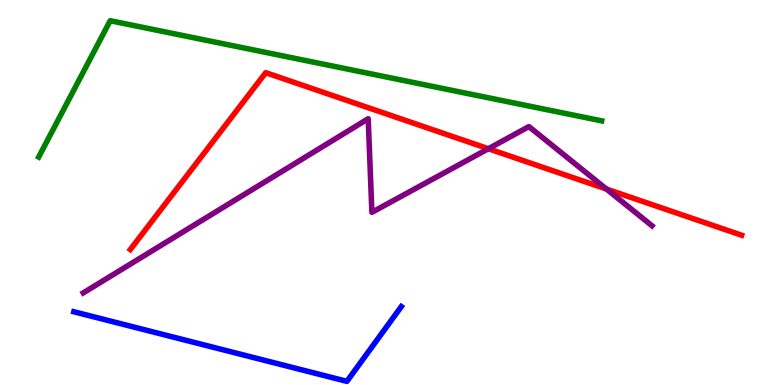[{'lines': ['blue', 'red'], 'intersections': []}, {'lines': ['green', 'red'], 'intersections': []}, {'lines': ['purple', 'red'], 'intersections': [{'x': 6.3, 'y': 6.14}, {'x': 7.82, 'y': 5.09}]}, {'lines': ['blue', 'green'], 'intersections': []}, {'lines': ['blue', 'purple'], 'intersections': []}, {'lines': ['green', 'purple'], 'intersections': []}]